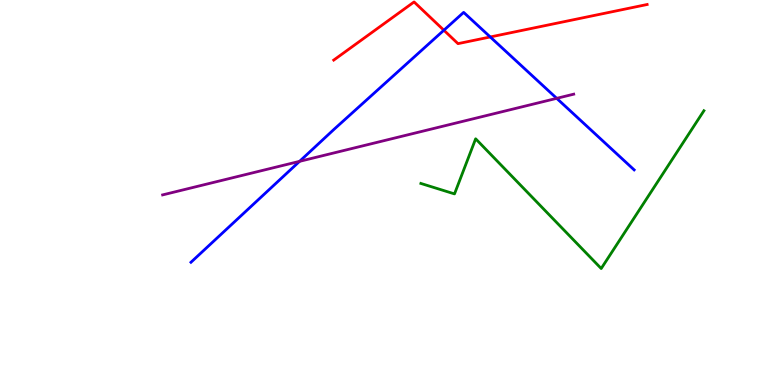[{'lines': ['blue', 'red'], 'intersections': [{'x': 5.73, 'y': 9.21}, {'x': 6.33, 'y': 9.04}]}, {'lines': ['green', 'red'], 'intersections': []}, {'lines': ['purple', 'red'], 'intersections': []}, {'lines': ['blue', 'green'], 'intersections': []}, {'lines': ['blue', 'purple'], 'intersections': [{'x': 3.87, 'y': 5.81}, {'x': 7.18, 'y': 7.45}]}, {'lines': ['green', 'purple'], 'intersections': []}]